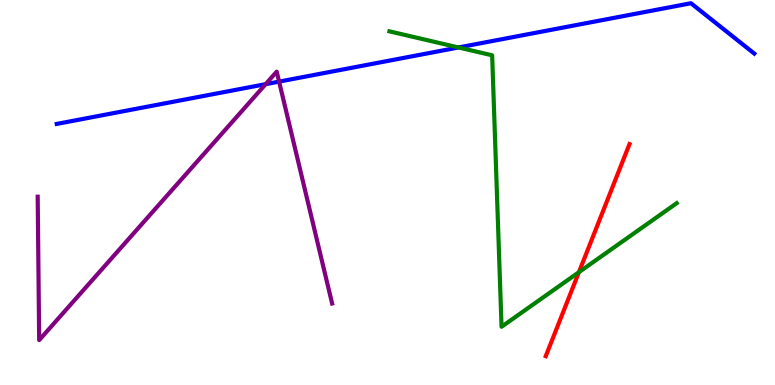[{'lines': ['blue', 'red'], 'intersections': []}, {'lines': ['green', 'red'], 'intersections': [{'x': 7.47, 'y': 2.93}]}, {'lines': ['purple', 'red'], 'intersections': []}, {'lines': ['blue', 'green'], 'intersections': [{'x': 5.92, 'y': 8.77}]}, {'lines': ['blue', 'purple'], 'intersections': [{'x': 3.43, 'y': 7.81}, {'x': 3.6, 'y': 7.88}]}, {'lines': ['green', 'purple'], 'intersections': []}]